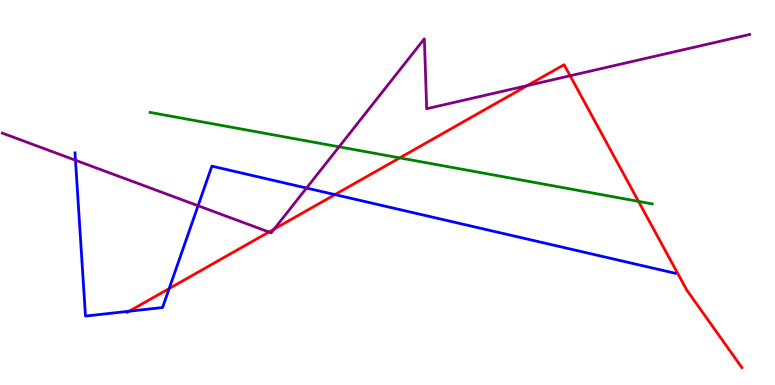[{'lines': ['blue', 'red'], 'intersections': [{'x': 1.67, 'y': 1.92}, {'x': 2.18, 'y': 2.5}, {'x': 4.32, 'y': 4.95}]}, {'lines': ['green', 'red'], 'intersections': [{'x': 5.16, 'y': 5.9}, {'x': 8.24, 'y': 4.77}]}, {'lines': ['purple', 'red'], 'intersections': [{'x': 3.47, 'y': 3.97}, {'x': 3.54, 'y': 4.05}, {'x': 6.8, 'y': 7.78}, {'x': 7.36, 'y': 8.03}]}, {'lines': ['blue', 'green'], 'intersections': []}, {'lines': ['blue', 'purple'], 'intersections': [{'x': 0.974, 'y': 5.84}, {'x': 2.56, 'y': 4.66}, {'x': 3.96, 'y': 5.12}]}, {'lines': ['green', 'purple'], 'intersections': [{'x': 4.38, 'y': 6.19}]}]